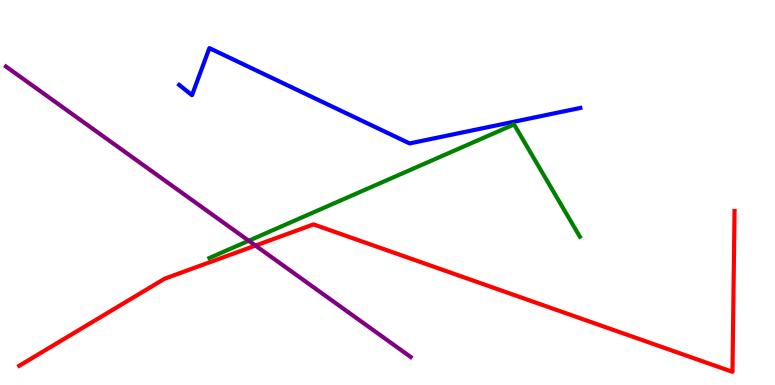[{'lines': ['blue', 'red'], 'intersections': []}, {'lines': ['green', 'red'], 'intersections': []}, {'lines': ['purple', 'red'], 'intersections': [{'x': 3.3, 'y': 3.62}]}, {'lines': ['blue', 'green'], 'intersections': []}, {'lines': ['blue', 'purple'], 'intersections': []}, {'lines': ['green', 'purple'], 'intersections': [{'x': 3.21, 'y': 3.75}]}]